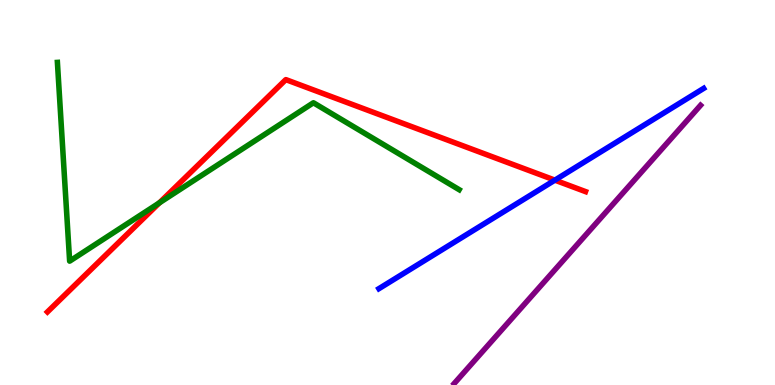[{'lines': ['blue', 'red'], 'intersections': [{'x': 7.16, 'y': 5.32}]}, {'lines': ['green', 'red'], 'intersections': [{'x': 2.06, 'y': 4.73}]}, {'lines': ['purple', 'red'], 'intersections': []}, {'lines': ['blue', 'green'], 'intersections': []}, {'lines': ['blue', 'purple'], 'intersections': []}, {'lines': ['green', 'purple'], 'intersections': []}]